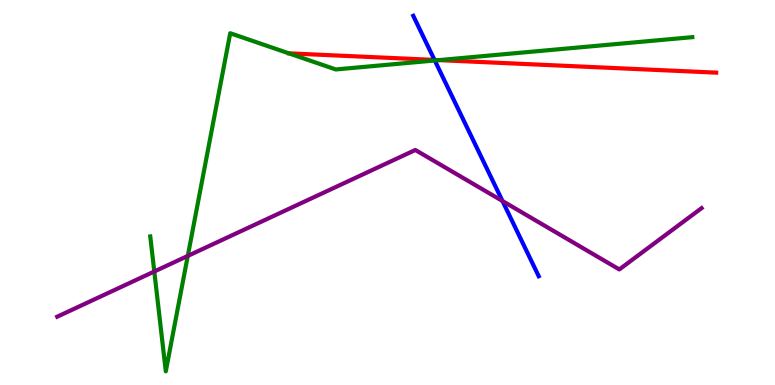[{'lines': ['blue', 'red'], 'intersections': [{'x': 5.61, 'y': 8.44}]}, {'lines': ['green', 'red'], 'intersections': [{'x': 5.66, 'y': 8.44}]}, {'lines': ['purple', 'red'], 'intersections': []}, {'lines': ['blue', 'green'], 'intersections': [{'x': 5.61, 'y': 8.43}]}, {'lines': ['blue', 'purple'], 'intersections': [{'x': 6.48, 'y': 4.78}]}, {'lines': ['green', 'purple'], 'intersections': [{'x': 1.99, 'y': 2.95}, {'x': 2.42, 'y': 3.35}]}]